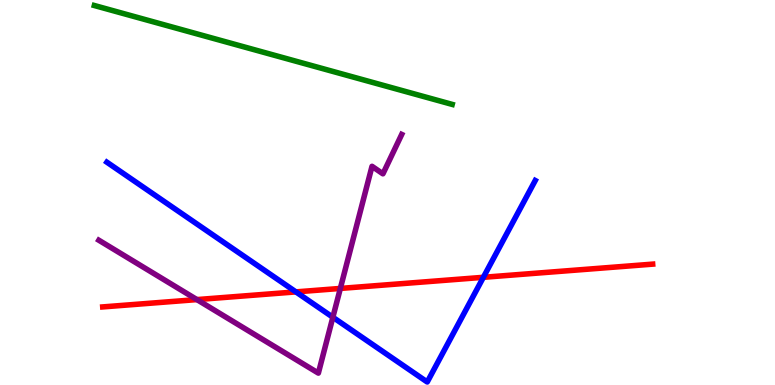[{'lines': ['blue', 'red'], 'intersections': [{'x': 3.82, 'y': 2.42}, {'x': 6.24, 'y': 2.8}]}, {'lines': ['green', 'red'], 'intersections': []}, {'lines': ['purple', 'red'], 'intersections': [{'x': 2.54, 'y': 2.22}, {'x': 4.39, 'y': 2.51}]}, {'lines': ['blue', 'green'], 'intersections': []}, {'lines': ['blue', 'purple'], 'intersections': [{'x': 4.3, 'y': 1.76}]}, {'lines': ['green', 'purple'], 'intersections': []}]